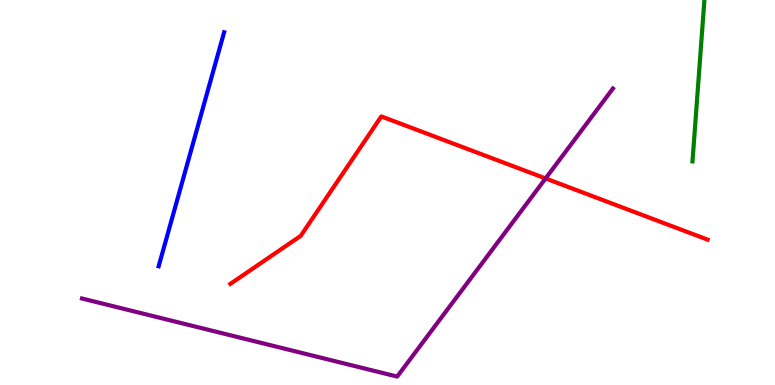[{'lines': ['blue', 'red'], 'intersections': []}, {'lines': ['green', 'red'], 'intersections': []}, {'lines': ['purple', 'red'], 'intersections': [{'x': 7.04, 'y': 5.36}]}, {'lines': ['blue', 'green'], 'intersections': []}, {'lines': ['blue', 'purple'], 'intersections': []}, {'lines': ['green', 'purple'], 'intersections': []}]